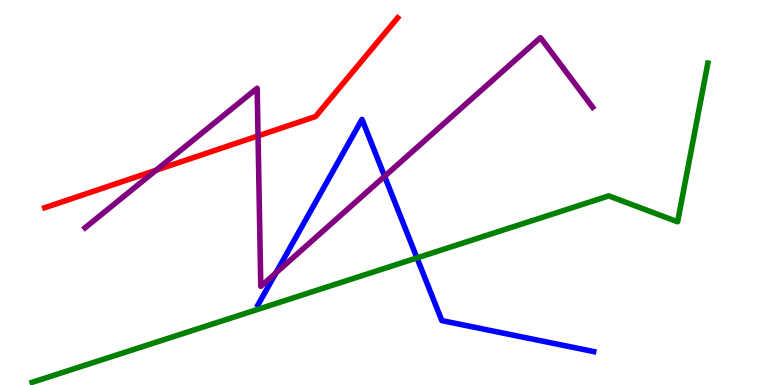[{'lines': ['blue', 'red'], 'intersections': []}, {'lines': ['green', 'red'], 'intersections': []}, {'lines': ['purple', 'red'], 'intersections': [{'x': 2.01, 'y': 5.58}, {'x': 3.33, 'y': 6.47}]}, {'lines': ['blue', 'green'], 'intersections': [{'x': 5.38, 'y': 3.3}]}, {'lines': ['blue', 'purple'], 'intersections': [{'x': 3.56, 'y': 2.91}, {'x': 4.96, 'y': 5.42}]}, {'lines': ['green', 'purple'], 'intersections': []}]